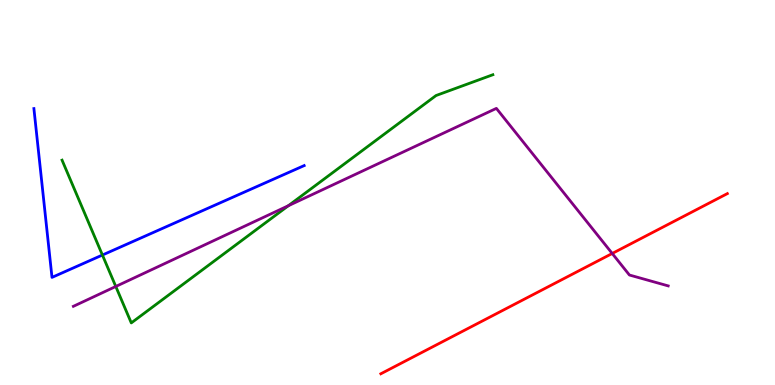[{'lines': ['blue', 'red'], 'intersections': []}, {'lines': ['green', 'red'], 'intersections': []}, {'lines': ['purple', 'red'], 'intersections': [{'x': 7.9, 'y': 3.42}]}, {'lines': ['blue', 'green'], 'intersections': [{'x': 1.32, 'y': 3.38}]}, {'lines': ['blue', 'purple'], 'intersections': []}, {'lines': ['green', 'purple'], 'intersections': [{'x': 1.49, 'y': 2.56}, {'x': 3.72, 'y': 4.66}]}]